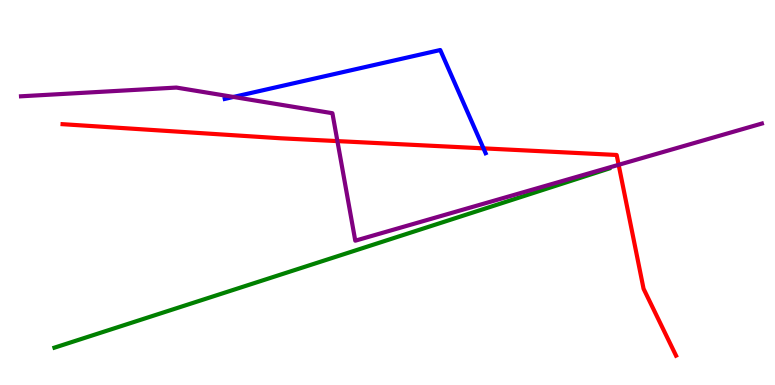[{'lines': ['blue', 'red'], 'intersections': [{'x': 6.24, 'y': 6.15}]}, {'lines': ['green', 'red'], 'intersections': []}, {'lines': ['purple', 'red'], 'intersections': [{'x': 4.35, 'y': 6.34}, {'x': 7.98, 'y': 5.72}]}, {'lines': ['blue', 'green'], 'intersections': []}, {'lines': ['blue', 'purple'], 'intersections': [{'x': 3.01, 'y': 7.48}]}, {'lines': ['green', 'purple'], 'intersections': []}]